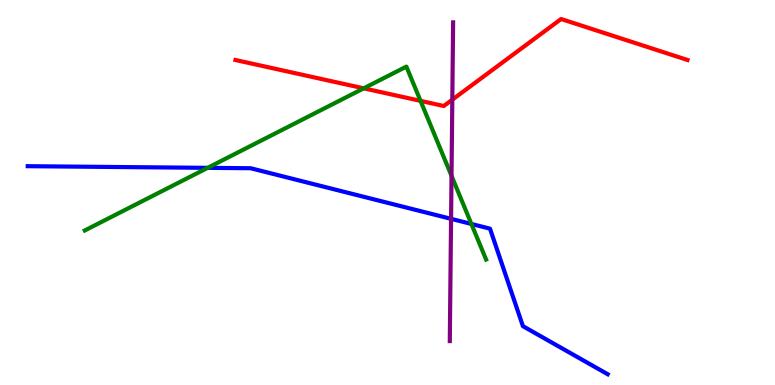[{'lines': ['blue', 'red'], 'intersections': []}, {'lines': ['green', 'red'], 'intersections': [{'x': 4.69, 'y': 7.71}, {'x': 5.43, 'y': 7.38}]}, {'lines': ['purple', 'red'], 'intersections': [{'x': 5.84, 'y': 7.41}]}, {'lines': ['blue', 'green'], 'intersections': [{'x': 2.68, 'y': 5.64}, {'x': 6.08, 'y': 4.18}]}, {'lines': ['blue', 'purple'], 'intersections': [{'x': 5.82, 'y': 4.32}]}, {'lines': ['green', 'purple'], 'intersections': [{'x': 5.83, 'y': 5.43}]}]